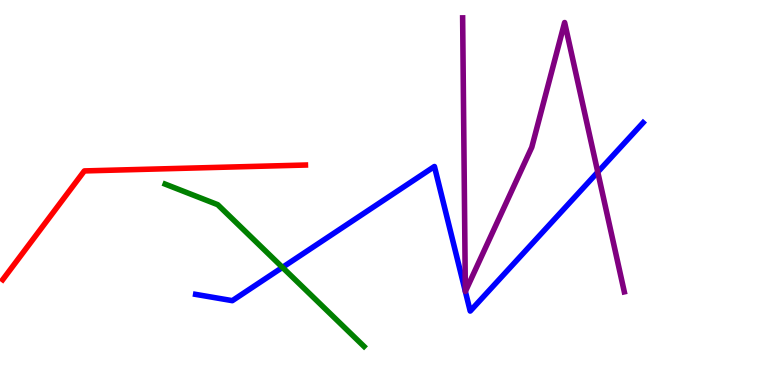[{'lines': ['blue', 'red'], 'intersections': []}, {'lines': ['green', 'red'], 'intersections': []}, {'lines': ['purple', 'red'], 'intersections': []}, {'lines': ['blue', 'green'], 'intersections': [{'x': 3.64, 'y': 3.05}]}, {'lines': ['blue', 'purple'], 'intersections': [{'x': 6.0, 'y': 2.43}, {'x': 6.0, 'y': 2.43}, {'x': 7.71, 'y': 5.53}]}, {'lines': ['green', 'purple'], 'intersections': []}]